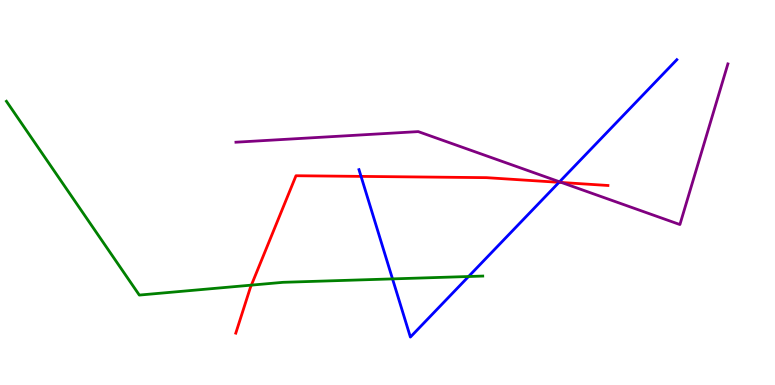[{'lines': ['blue', 'red'], 'intersections': [{'x': 4.66, 'y': 5.42}, {'x': 7.21, 'y': 5.26}]}, {'lines': ['green', 'red'], 'intersections': [{'x': 3.24, 'y': 2.59}]}, {'lines': ['purple', 'red'], 'intersections': [{'x': 7.25, 'y': 5.26}]}, {'lines': ['blue', 'green'], 'intersections': [{'x': 5.06, 'y': 2.76}, {'x': 6.05, 'y': 2.82}]}, {'lines': ['blue', 'purple'], 'intersections': [{'x': 7.22, 'y': 5.28}]}, {'lines': ['green', 'purple'], 'intersections': []}]